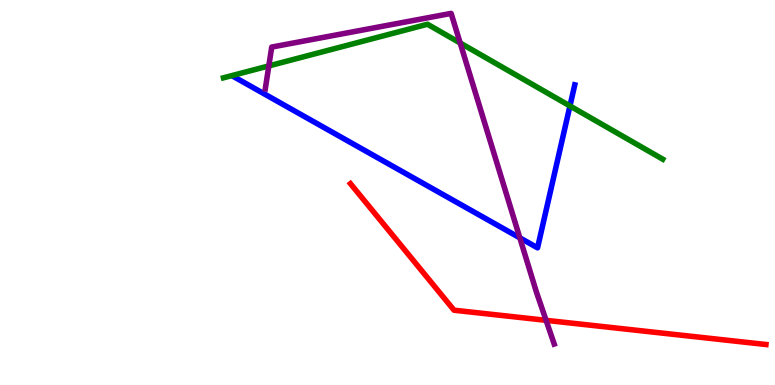[{'lines': ['blue', 'red'], 'intersections': []}, {'lines': ['green', 'red'], 'intersections': []}, {'lines': ['purple', 'red'], 'intersections': [{'x': 7.05, 'y': 1.68}]}, {'lines': ['blue', 'green'], 'intersections': [{'x': 7.35, 'y': 7.25}]}, {'lines': ['blue', 'purple'], 'intersections': [{'x': 6.71, 'y': 3.82}]}, {'lines': ['green', 'purple'], 'intersections': [{'x': 3.47, 'y': 8.29}, {'x': 5.94, 'y': 8.88}]}]